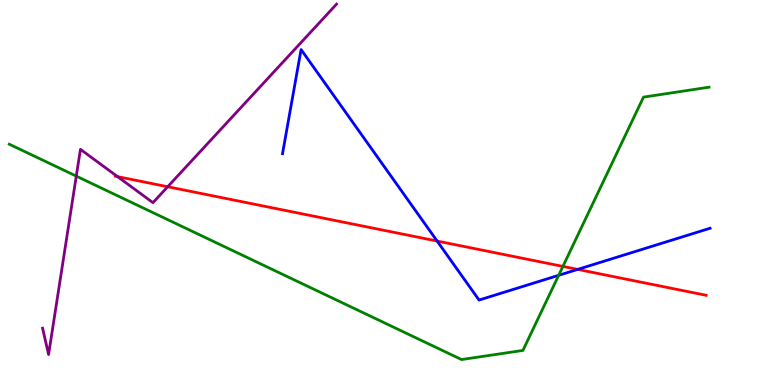[{'lines': ['blue', 'red'], 'intersections': [{'x': 5.64, 'y': 3.74}, {'x': 7.45, 'y': 3.0}]}, {'lines': ['green', 'red'], 'intersections': [{'x': 7.26, 'y': 3.08}]}, {'lines': ['purple', 'red'], 'intersections': [{'x': 1.52, 'y': 5.41}, {'x': 2.16, 'y': 5.15}]}, {'lines': ['blue', 'green'], 'intersections': [{'x': 7.21, 'y': 2.85}]}, {'lines': ['blue', 'purple'], 'intersections': []}, {'lines': ['green', 'purple'], 'intersections': [{'x': 0.984, 'y': 5.43}]}]